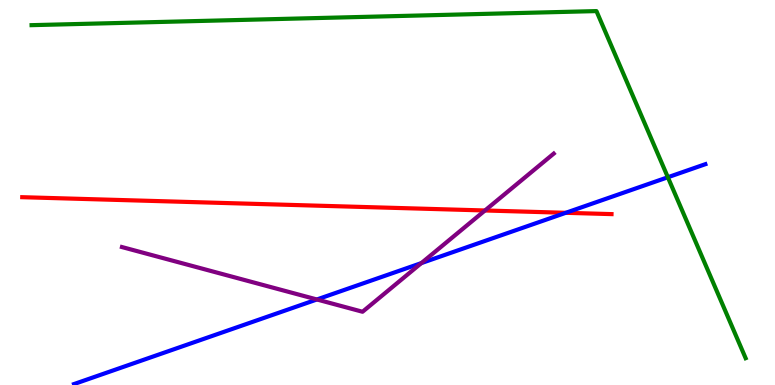[{'lines': ['blue', 'red'], 'intersections': [{'x': 7.3, 'y': 4.47}]}, {'lines': ['green', 'red'], 'intersections': []}, {'lines': ['purple', 'red'], 'intersections': [{'x': 6.26, 'y': 4.53}]}, {'lines': ['blue', 'green'], 'intersections': [{'x': 8.62, 'y': 5.4}]}, {'lines': ['blue', 'purple'], 'intersections': [{'x': 4.09, 'y': 2.22}, {'x': 5.44, 'y': 3.17}]}, {'lines': ['green', 'purple'], 'intersections': []}]